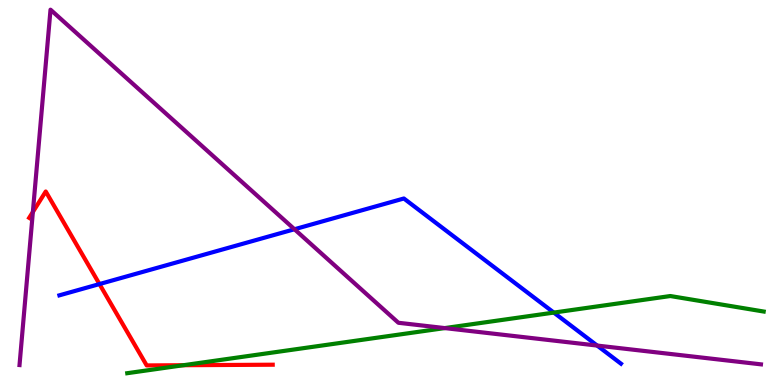[{'lines': ['blue', 'red'], 'intersections': [{'x': 1.28, 'y': 2.62}]}, {'lines': ['green', 'red'], 'intersections': [{'x': 2.37, 'y': 0.514}]}, {'lines': ['purple', 'red'], 'intersections': [{'x': 0.424, 'y': 4.49}]}, {'lines': ['blue', 'green'], 'intersections': [{'x': 7.15, 'y': 1.88}]}, {'lines': ['blue', 'purple'], 'intersections': [{'x': 3.8, 'y': 4.05}, {'x': 7.71, 'y': 1.02}]}, {'lines': ['green', 'purple'], 'intersections': [{'x': 5.74, 'y': 1.48}]}]